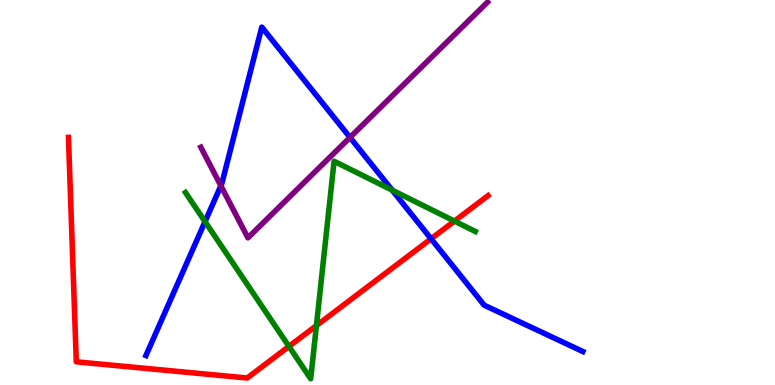[{'lines': ['blue', 'red'], 'intersections': [{'x': 5.56, 'y': 3.8}]}, {'lines': ['green', 'red'], 'intersections': [{'x': 3.73, 'y': 1.0}, {'x': 4.08, 'y': 1.54}, {'x': 5.86, 'y': 4.26}]}, {'lines': ['purple', 'red'], 'intersections': []}, {'lines': ['blue', 'green'], 'intersections': [{'x': 2.65, 'y': 4.24}, {'x': 5.06, 'y': 5.06}]}, {'lines': ['blue', 'purple'], 'intersections': [{'x': 2.85, 'y': 5.17}, {'x': 4.52, 'y': 6.43}]}, {'lines': ['green', 'purple'], 'intersections': []}]